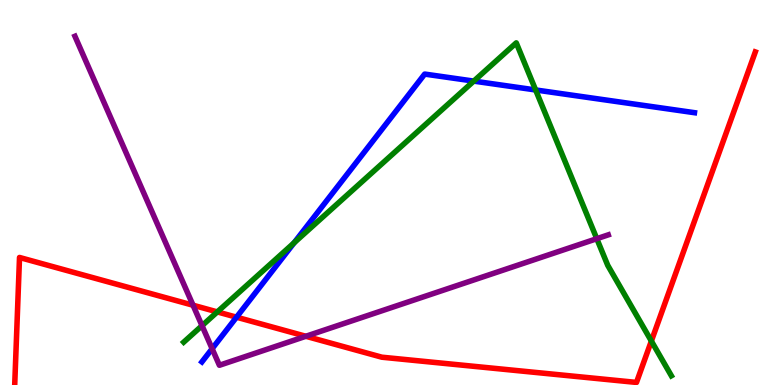[{'lines': ['blue', 'red'], 'intersections': [{'x': 3.05, 'y': 1.76}]}, {'lines': ['green', 'red'], 'intersections': [{'x': 2.8, 'y': 1.9}, {'x': 8.4, 'y': 1.14}]}, {'lines': ['purple', 'red'], 'intersections': [{'x': 2.49, 'y': 2.07}, {'x': 3.95, 'y': 1.27}]}, {'lines': ['blue', 'green'], 'intersections': [{'x': 3.79, 'y': 3.69}, {'x': 6.11, 'y': 7.89}, {'x': 6.91, 'y': 7.66}]}, {'lines': ['blue', 'purple'], 'intersections': [{'x': 2.74, 'y': 0.943}]}, {'lines': ['green', 'purple'], 'intersections': [{'x': 2.61, 'y': 1.54}, {'x': 7.7, 'y': 3.8}]}]